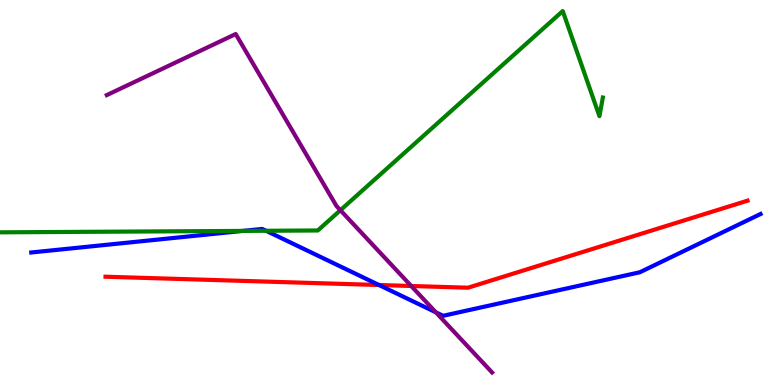[{'lines': ['blue', 'red'], 'intersections': [{'x': 4.89, 'y': 2.6}]}, {'lines': ['green', 'red'], 'intersections': []}, {'lines': ['purple', 'red'], 'intersections': [{'x': 5.31, 'y': 2.57}]}, {'lines': ['blue', 'green'], 'intersections': [{'x': 3.13, 'y': 4.0}, {'x': 3.43, 'y': 4.01}]}, {'lines': ['blue', 'purple'], 'intersections': [{'x': 5.62, 'y': 1.89}]}, {'lines': ['green', 'purple'], 'intersections': [{'x': 4.39, 'y': 4.54}]}]